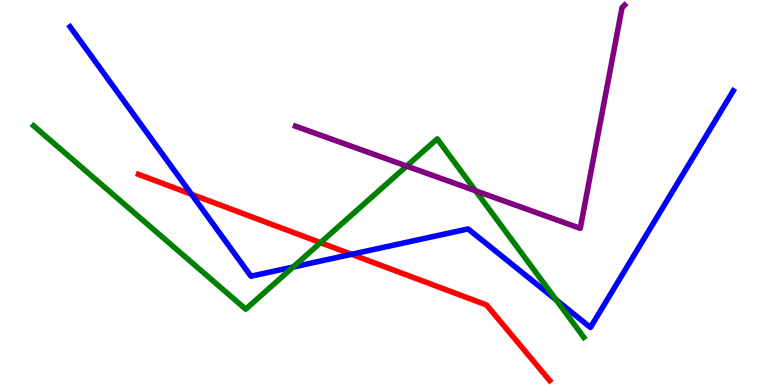[{'lines': ['blue', 'red'], 'intersections': [{'x': 2.47, 'y': 4.95}, {'x': 4.54, 'y': 3.39}]}, {'lines': ['green', 'red'], 'intersections': [{'x': 4.14, 'y': 3.7}]}, {'lines': ['purple', 'red'], 'intersections': []}, {'lines': ['blue', 'green'], 'intersections': [{'x': 3.78, 'y': 3.06}, {'x': 7.18, 'y': 2.21}]}, {'lines': ['blue', 'purple'], 'intersections': []}, {'lines': ['green', 'purple'], 'intersections': [{'x': 5.25, 'y': 5.69}, {'x': 6.14, 'y': 5.04}]}]